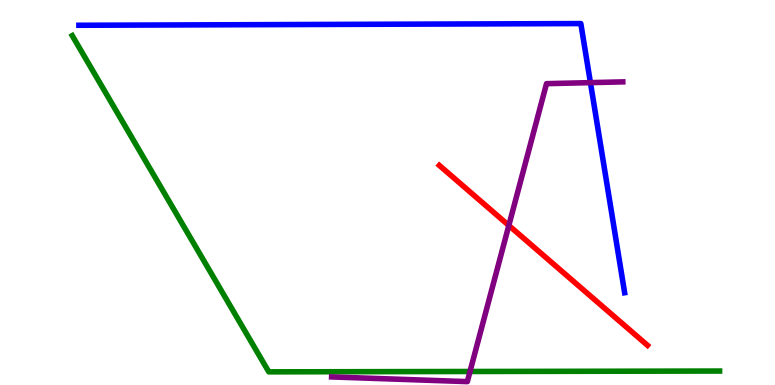[{'lines': ['blue', 'red'], 'intersections': []}, {'lines': ['green', 'red'], 'intersections': []}, {'lines': ['purple', 'red'], 'intersections': [{'x': 6.57, 'y': 4.14}]}, {'lines': ['blue', 'green'], 'intersections': []}, {'lines': ['blue', 'purple'], 'intersections': [{'x': 7.62, 'y': 7.85}]}, {'lines': ['green', 'purple'], 'intersections': [{'x': 6.06, 'y': 0.351}]}]